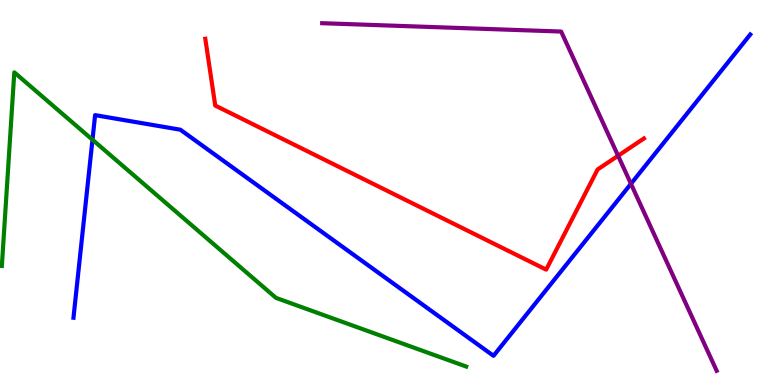[{'lines': ['blue', 'red'], 'intersections': []}, {'lines': ['green', 'red'], 'intersections': []}, {'lines': ['purple', 'red'], 'intersections': [{'x': 7.98, 'y': 5.95}]}, {'lines': ['blue', 'green'], 'intersections': [{'x': 1.19, 'y': 6.37}]}, {'lines': ['blue', 'purple'], 'intersections': [{'x': 8.14, 'y': 5.23}]}, {'lines': ['green', 'purple'], 'intersections': []}]